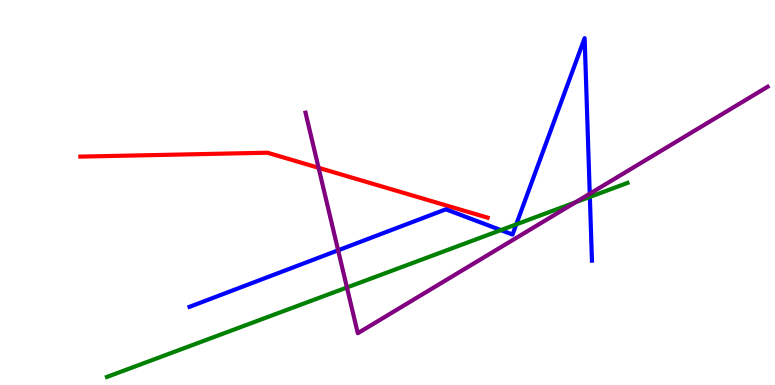[{'lines': ['blue', 'red'], 'intersections': []}, {'lines': ['green', 'red'], 'intersections': []}, {'lines': ['purple', 'red'], 'intersections': [{'x': 4.11, 'y': 5.64}]}, {'lines': ['blue', 'green'], 'intersections': [{'x': 6.46, 'y': 4.02}, {'x': 6.66, 'y': 4.17}, {'x': 7.61, 'y': 4.88}]}, {'lines': ['blue', 'purple'], 'intersections': [{'x': 4.36, 'y': 3.5}, {'x': 7.61, 'y': 4.97}]}, {'lines': ['green', 'purple'], 'intersections': [{'x': 4.48, 'y': 2.53}, {'x': 7.43, 'y': 4.75}]}]